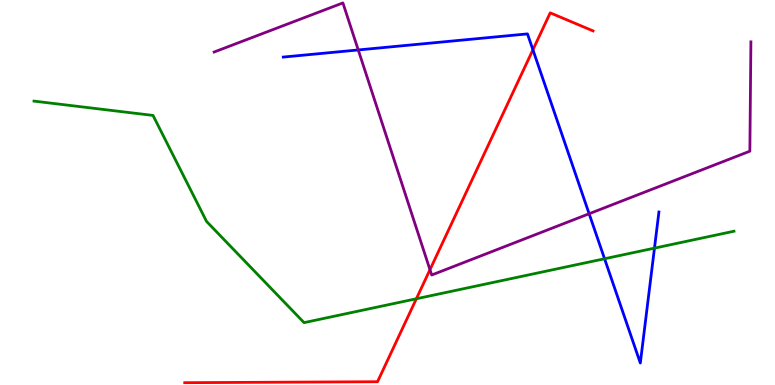[{'lines': ['blue', 'red'], 'intersections': [{'x': 6.88, 'y': 8.71}]}, {'lines': ['green', 'red'], 'intersections': [{'x': 5.37, 'y': 2.24}]}, {'lines': ['purple', 'red'], 'intersections': [{'x': 5.55, 'y': 2.99}]}, {'lines': ['blue', 'green'], 'intersections': [{'x': 7.8, 'y': 3.28}, {'x': 8.44, 'y': 3.55}]}, {'lines': ['blue', 'purple'], 'intersections': [{'x': 4.62, 'y': 8.7}, {'x': 7.6, 'y': 4.45}]}, {'lines': ['green', 'purple'], 'intersections': []}]